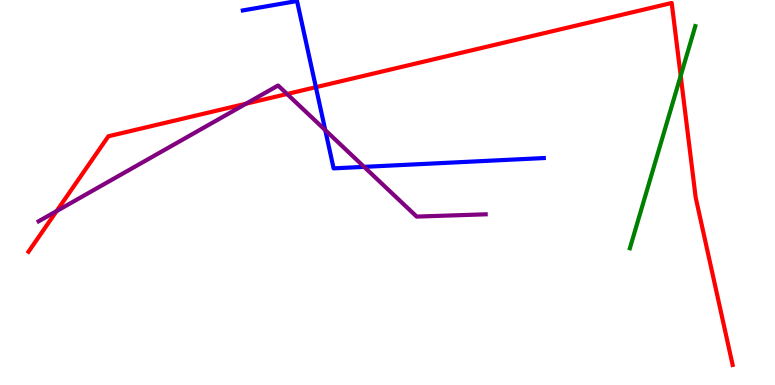[{'lines': ['blue', 'red'], 'intersections': [{'x': 4.08, 'y': 7.74}]}, {'lines': ['green', 'red'], 'intersections': [{'x': 8.78, 'y': 8.03}]}, {'lines': ['purple', 'red'], 'intersections': [{'x': 0.731, 'y': 4.52}, {'x': 3.17, 'y': 7.31}, {'x': 3.7, 'y': 7.56}]}, {'lines': ['blue', 'green'], 'intersections': []}, {'lines': ['blue', 'purple'], 'intersections': [{'x': 4.2, 'y': 6.62}, {'x': 4.7, 'y': 5.67}]}, {'lines': ['green', 'purple'], 'intersections': []}]